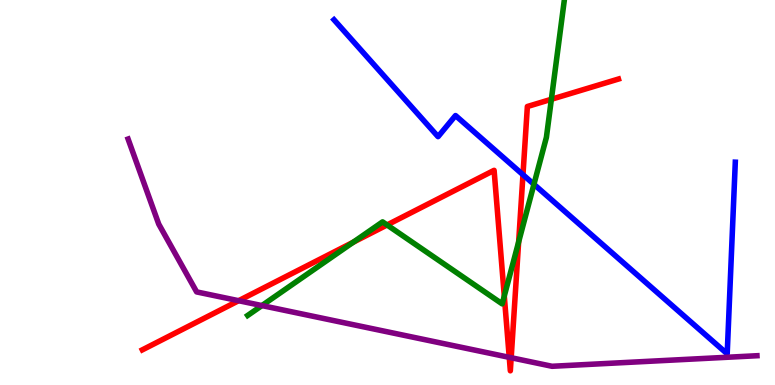[{'lines': ['blue', 'red'], 'intersections': [{'x': 6.75, 'y': 5.46}]}, {'lines': ['green', 'red'], 'intersections': [{'x': 4.56, 'y': 3.71}, {'x': 4.99, 'y': 4.16}, {'x': 6.51, 'y': 2.31}, {'x': 6.69, 'y': 3.72}, {'x': 7.11, 'y': 7.42}]}, {'lines': ['purple', 'red'], 'intersections': [{'x': 3.08, 'y': 2.19}, {'x': 6.57, 'y': 0.719}, {'x': 6.6, 'y': 0.708}]}, {'lines': ['blue', 'green'], 'intersections': [{'x': 6.89, 'y': 5.21}]}, {'lines': ['blue', 'purple'], 'intersections': []}, {'lines': ['green', 'purple'], 'intersections': [{'x': 3.38, 'y': 2.06}]}]